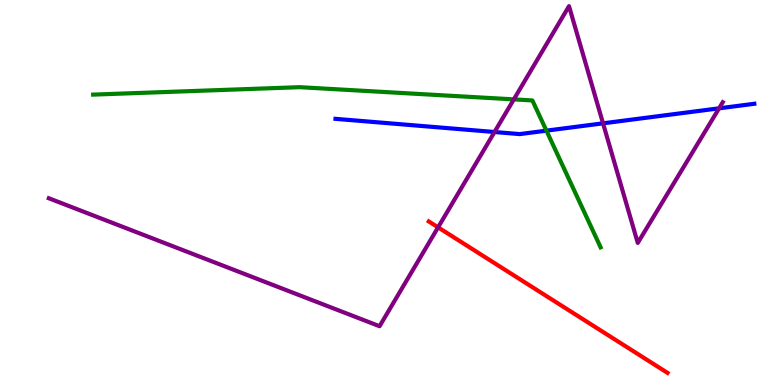[{'lines': ['blue', 'red'], 'intersections': []}, {'lines': ['green', 'red'], 'intersections': []}, {'lines': ['purple', 'red'], 'intersections': [{'x': 5.65, 'y': 4.09}]}, {'lines': ['blue', 'green'], 'intersections': [{'x': 7.05, 'y': 6.61}]}, {'lines': ['blue', 'purple'], 'intersections': [{'x': 6.38, 'y': 6.57}, {'x': 7.78, 'y': 6.8}, {'x': 9.28, 'y': 7.19}]}, {'lines': ['green', 'purple'], 'intersections': [{'x': 6.63, 'y': 7.42}]}]